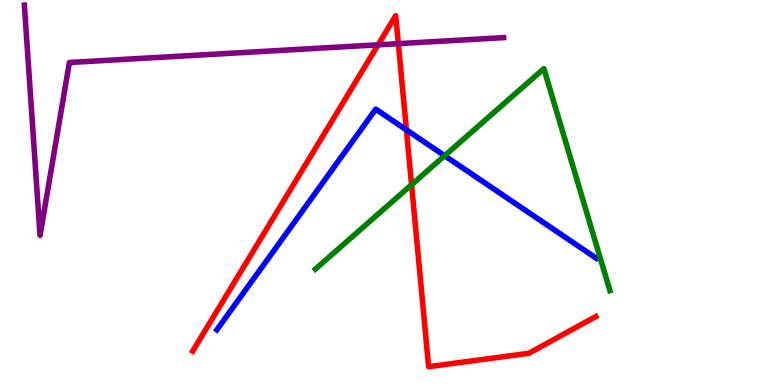[{'lines': ['blue', 'red'], 'intersections': [{'x': 5.24, 'y': 6.63}]}, {'lines': ['green', 'red'], 'intersections': [{'x': 5.31, 'y': 5.2}]}, {'lines': ['purple', 'red'], 'intersections': [{'x': 4.88, 'y': 8.84}, {'x': 5.14, 'y': 8.87}]}, {'lines': ['blue', 'green'], 'intersections': [{'x': 5.74, 'y': 5.96}]}, {'lines': ['blue', 'purple'], 'intersections': []}, {'lines': ['green', 'purple'], 'intersections': []}]